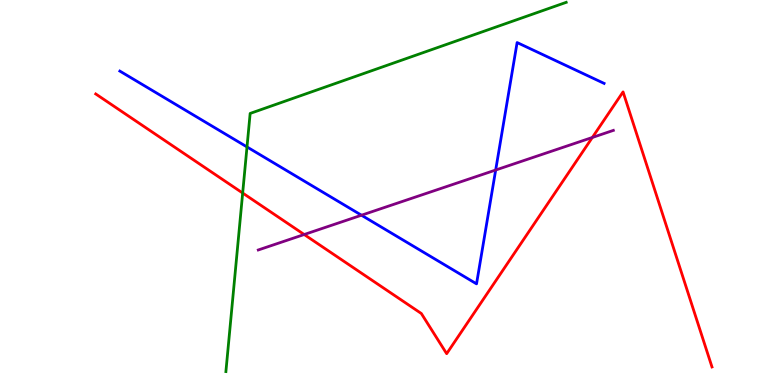[{'lines': ['blue', 'red'], 'intersections': []}, {'lines': ['green', 'red'], 'intersections': [{'x': 3.13, 'y': 4.99}]}, {'lines': ['purple', 'red'], 'intersections': [{'x': 3.92, 'y': 3.91}, {'x': 7.64, 'y': 6.43}]}, {'lines': ['blue', 'green'], 'intersections': [{'x': 3.19, 'y': 6.18}]}, {'lines': ['blue', 'purple'], 'intersections': [{'x': 4.66, 'y': 4.41}, {'x': 6.4, 'y': 5.58}]}, {'lines': ['green', 'purple'], 'intersections': []}]